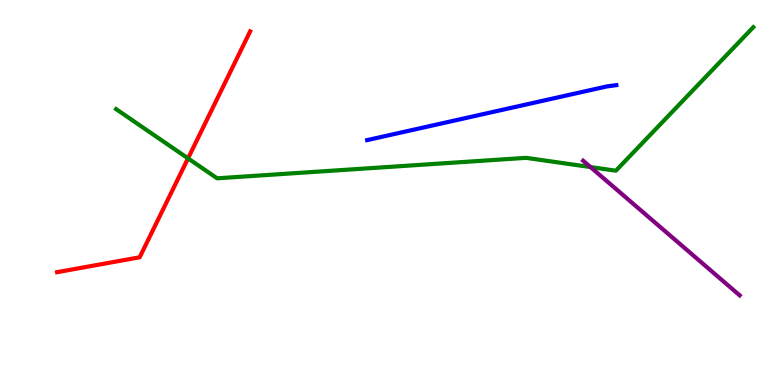[{'lines': ['blue', 'red'], 'intersections': []}, {'lines': ['green', 'red'], 'intersections': [{'x': 2.43, 'y': 5.89}]}, {'lines': ['purple', 'red'], 'intersections': []}, {'lines': ['blue', 'green'], 'intersections': []}, {'lines': ['blue', 'purple'], 'intersections': []}, {'lines': ['green', 'purple'], 'intersections': [{'x': 7.62, 'y': 5.66}]}]